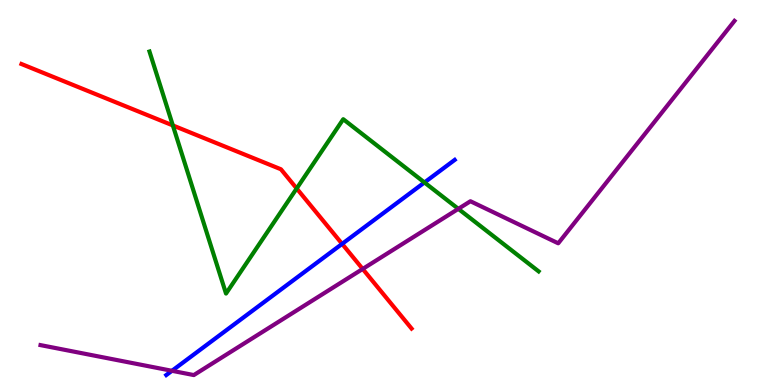[{'lines': ['blue', 'red'], 'intersections': [{'x': 4.41, 'y': 3.67}]}, {'lines': ['green', 'red'], 'intersections': [{'x': 2.23, 'y': 6.74}, {'x': 3.83, 'y': 5.1}]}, {'lines': ['purple', 'red'], 'intersections': [{'x': 4.68, 'y': 3.01}]}, {'lines': ['blue', 'green'], 'intersections': [{'x': 5.48, 'y': 5.26}]}, {'lines': ['blue', 'purple'], 'intersections': [{'x': 2.22, 'y': 0.369}]}, {'lines': ['green', 'purple'], 'intersections': [{'x': 5.91, 'y': 4.58}]}]